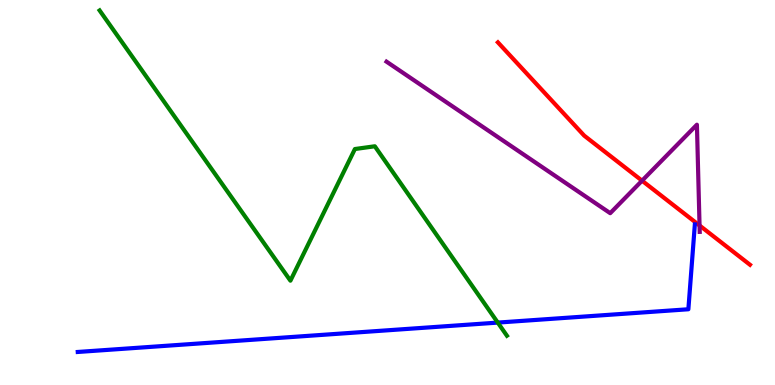[{'lines': ['blue', 'red'], 'intersections': []}, {'lines': ['green', 'red'], 'intersections': []}, {'lines': ['purple', 'red'], 'intersections': [{'x': 8.28, 'y': 5.31}, {'x': 9.03, 'y': 4.14}]}, {'lines': ['blue', 'green'], 'intersections': [{'x': 6.42, 'y': 1.62}]}, {'lines': ['blue', 'purple'], 'intersections': []}, {'lines': ['green', 'purple'], 'intersections': []}]